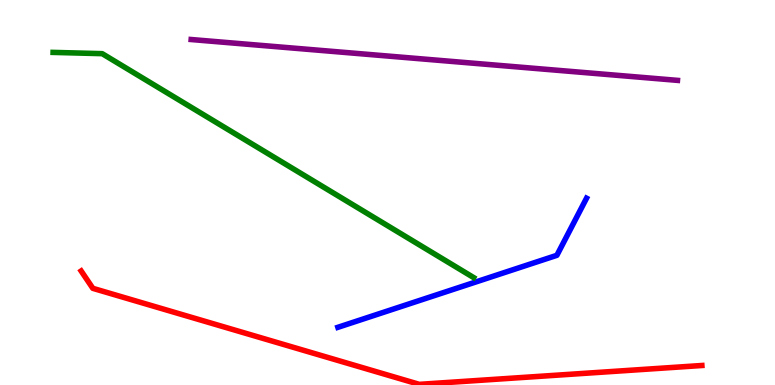[{'lines': ['blue', 'red'], 'intersections': []}, {'lines': ['green', 'red'], 'intersections': []}, {'lines': ['purple', 'red'], 'intersections': []}, {'lines': ['blue', 'green'], 'intersections': []}, {'lines': ['blue', 'purple'], 'intersections': []}, {'lines': ['green', 'purple'], 'intersections': []}]